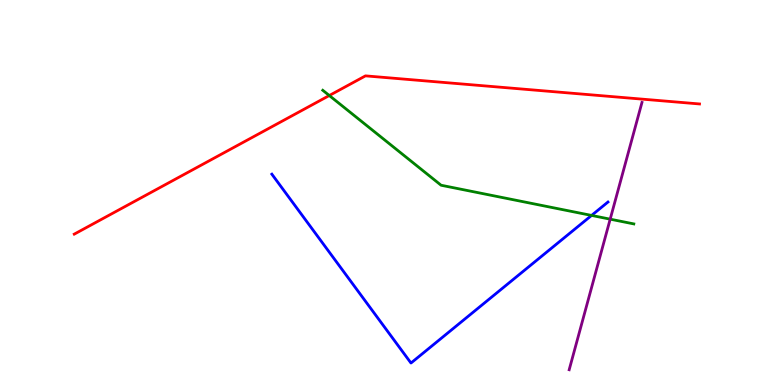[{'lines': ['blue', 'red'], 'intersections': []}, {'lines': ['green', 'red'], 'intersections': [{'x': 4.25, 'y': 7.52}]}, {'lines': ['purple', 'red'], 'intersections': []}, {'lines': ['blue', 'green'], 'intersections': [{'x': 7.63, 'y': 4.4}]}, {'lines': ['blue', 'purple'], 'intersections': []}, {'lines': ['green', 'purple'], 'intersections': [{'x': 7.87, 'y': 4.31}]}]